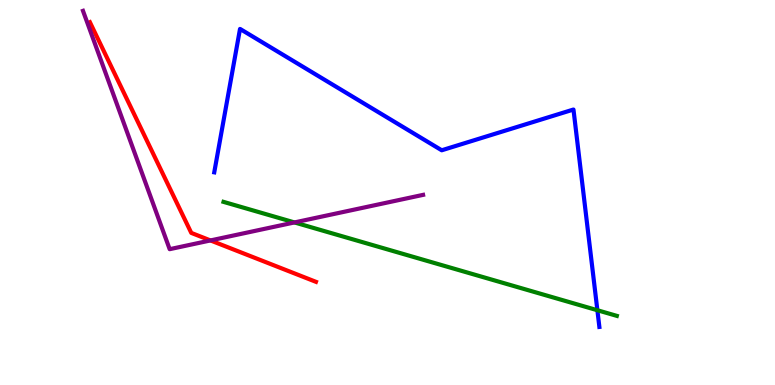[{'lines': ['blue', 'red'], 'intersections': []}, {'lines': ['green', 'red'], 'intersections': []}, {'lines': ['purple', 'red'], 'intersections': [{'x': 2.72, 'y': 3.75}]}, {'lines': ['blue', 'green'], 'intersections': [{'x': 7.71, 'y': 1.94}]}, {'lines': ['blue', 'purple'], 'intersections': []}, {'lines': ['green', 'purple'], 'intersections': [{'x': 3.8, 'y': 4.22}]}]